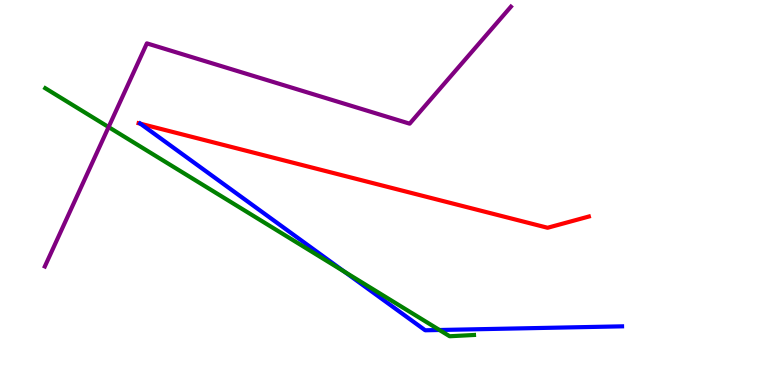[{'lines': ['blue', 'red'], 'intersections': [{'x': 1.81, 'y': 6.79}]}, {'lines': ['green', 'red'], 'intersections': []}, {'lines': ['purple', 'red'], 'intersections': []}, {'lines': ['blue', 'green'], 'intersections': [{'x': 4.45, 'y': 2.94}, {'x': 5.67, 'y': 1.43}]}, {'lines': ['blue', 'purple'], 'intersections': []}, {'lines': ['green', 'purple'], 'intersections': [{'x': 1.4, 'y': 6.7}]}]